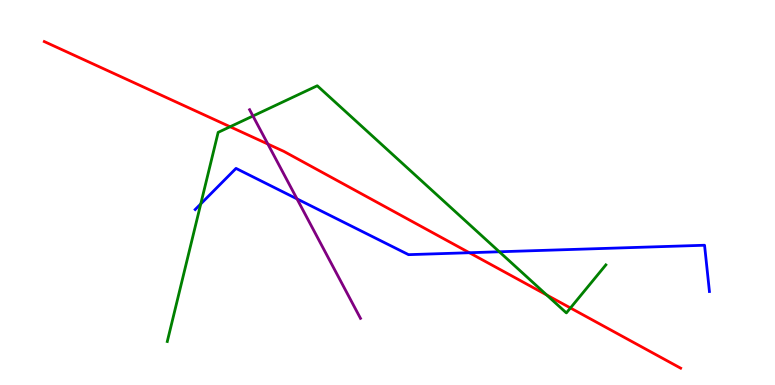[{'lines': ['blue', 'red'], 'intersections': [{'x': 6.06, 'y': 3.44}]}, {'lines': ['green', 'red'], 'intersections': [{'x': 2.97, 'y': 6.71}, {'x': 7.05, 'y': 2.34}, {'x': 7.36, 'y': 2.0}]}, {'lines': ['purple', 'red'], 'intersections': [{'x': 3.46, 'y': 6.26}]}, {'lines': ['blue', 'green'], 'intersections': [{'x': 2.59, 'y': 4.7}, {'x': 6.44, 'y': 3.46}]}, {'lines': ['blue', 'purple'], 'intersections': [{'x': 3.83, 'y': 4.83}]}, {'lines': ['green', 'purple'], 'intersections': [{'x': 3.26, 'y': 6.99}]}]